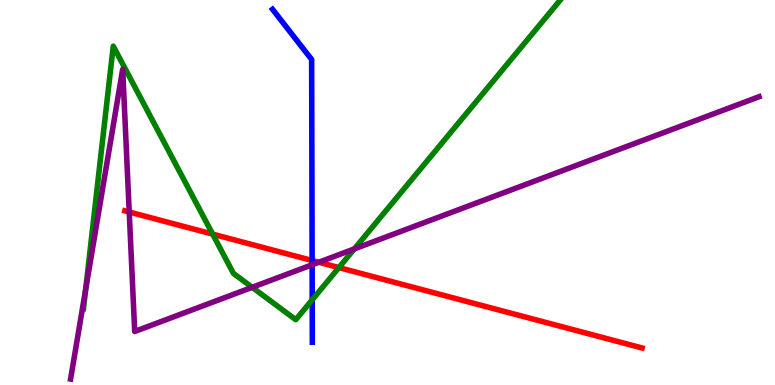[{'lines': ['blue', 'red'], 'intersections': [{'x': 4.03, 'y': 3.23}]}, {'lines': ['green', 'red'], 'intersections': [{'x': 2.74, 'y': 3.92}, {'x': 4.37, 'y': 3.05}]}, {'lines': ['purple', 'red'], 'intersections': [{'x': 1.67, 'y': 4.49}, {'x': 4.11, 'y': 3.19}]}, {'lines': ['blue', 'green'], 'intersections': [{'x': 4.03, 'y': 2.21}]}, {'lines': ['blue', 'purple'], 'intersections': [{'x': 4.03, 'y': 3.12}]}, {'lines': ['green', 'purple'], 'intersections': [{'x': 1.11, 'y': 2.48}, {'x': 3.25, 'y': 2.54}, {'x': 4.57, 'y': 3.54}]}]